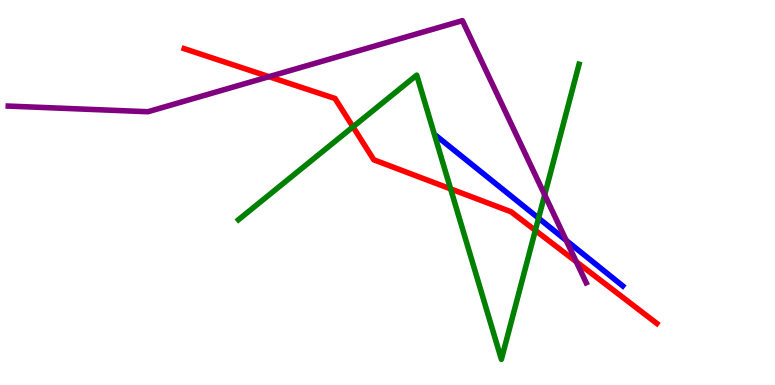[{'lines': ['blue', 'red'], 'intersections': []}, {'lines': ['green', 'red'], 'intersections': [{'x': 4.55, 'y': 6.71}, {'x': 5.81, 'y': 5.09}, {'x': 6.91, 'y': 4.02}]}, {'lines': ['purple', 'red'], 'intersections': [{'x': 3.47, 'y': 8.01}, {'x': 7.44, 'y': 3.2}]}, {'lines': ['blue', 'green'], 'intersections': [{'x': 6.95, 'y': 4.33}]}, {'lines': ['blue', 'purple'], 'intersections': [{'x': 7.31, 'y': 3.76}]}, {'lines': ['green', 'purple'], 'intersections': [{'x': 7.03, 'y': 4.94}]}]